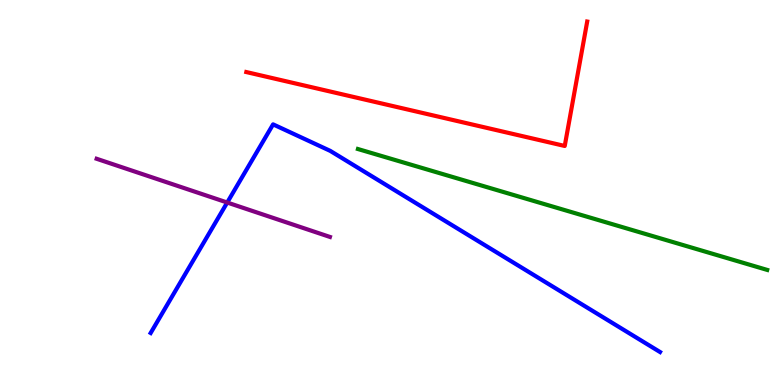[{'lines': ['blue', 'red'], 'intersections': []}, {'lines': ['green', 'red'], 'intersections': []}, {'lines': ['purple', 'red'], 'intersections': []}, {'lines': ['blue', 'green'], 'intersections': []}, {'lines': ['blue', 'purple'], 'intersections': [{'x': 2.93, 'y': 4.74}]}, {'lines': ['green', 'purple'], 'intersections': []}]